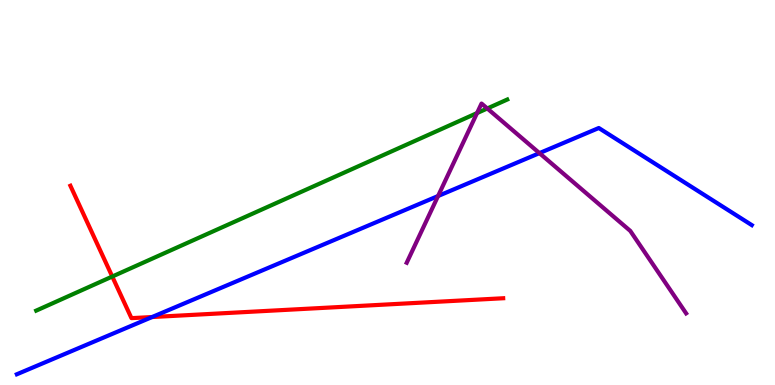[{'lines': ['blue', 'red'], 'intersections': [{'x': 1.96, 'y': 1.77}]}, {'lines': ['green', 'red'], 'intersections': [{'x': 1.45, 'y': 2.82}]}, {'lines': ['purple', 'red'], 'intersections': []}, {'lines': ['blue', 'green'], 'intersections': []}, {'lines': ['blue', 'purple'], 'intersections': [{'x': 5.65, 'y': 4.91}, {'x': 6.96, 'y': 6.02}]}, {'lines': ['green', 'purple'], 'intersections': [{'x': 6.16, 'y': 7.06}, {'x': 6.29, 'y': 7.18}]}]